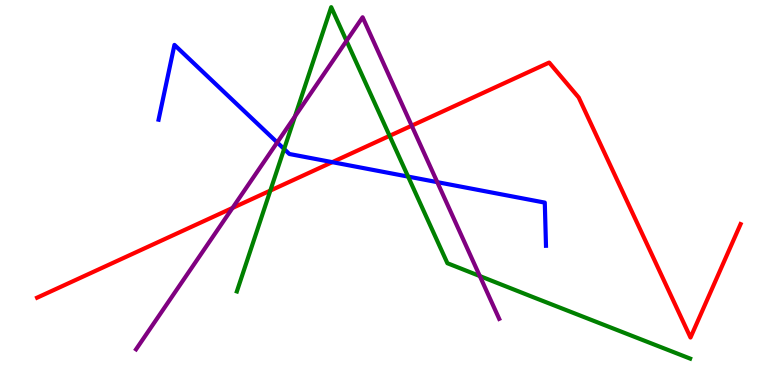[{'lines': ['blue', 'red'], 'intersections': [{'x': 4.29, 'y': 5.79}]}, {'lines': ['green', 'red'], 'intersections': [{'x': 3.49, 'y': 5.05}, {'x': 5.03, 'y': 6.47}]}, {'lines': ['purple', 'red'], 'intersections': [{'x': 3.0, 'y': 4.6}, {'x': 5.31, 'y': 6.74}]}, {'lines': ['blue', 'green'], 'intersections': [{'x': 3.67, 'y': 6.13}, {'x': 5.27, 'y': 5.41}]}, {'lines': ['blue', 'purple'], 'intersections': [{'x': 3.58, 'y': 6.3}, {'x': 5.64, 'y': 5.27}]}, {'lines': ['green', 'purple'], 'intersections': [{'x': 3.81, 'y': 6.97}, {'x': 4.47, 'y': 8.94}, {'x': 6.19, 'y': 2.83}]}]